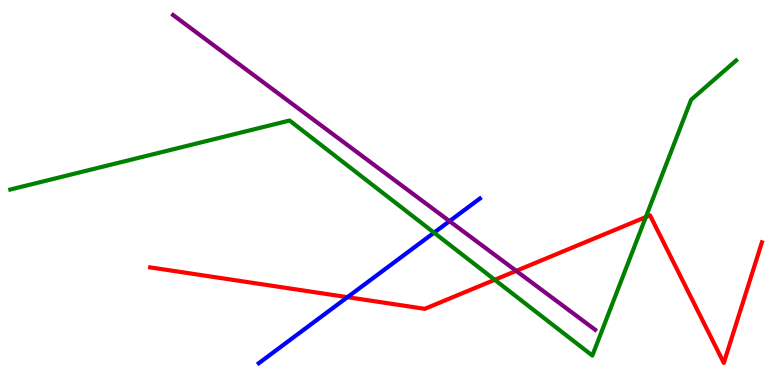[{'lines': ['blue', 'red'], 'intersections': [{'x': 4.48, 'y': 2.28}]}, {'lines': ['green', 'red'], 'intersections': [{'x': 6.38, 'y': 2.73}, {'x': 8.33, 'y': 4.36}]}, {'lines': ['purple', 'red'], 'intersections': [{'x': 6.66, 'y': 2.96}]}, {'lines': ['blue', 'green'], 'intersections': [{'x': 5.6, 'y': 3.96}]}, {'lines': ['blue', 'purple'], 'intersections': [{'x': 5.8, 'y': 4.26}]}, {'lines': ['green', 'purple'], 'intersections': []}]